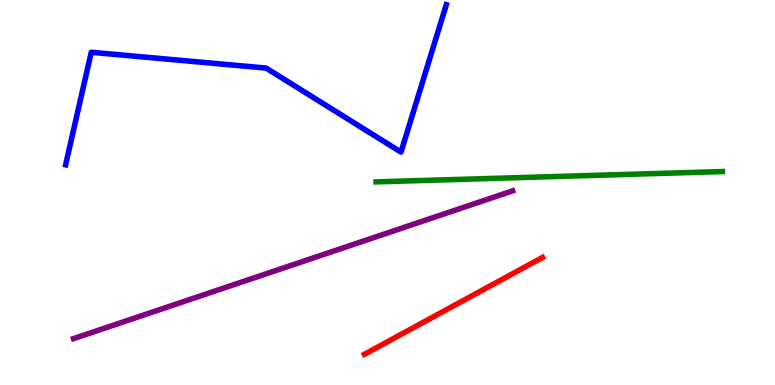[{'lines': ['blue', 'red'], 'intersections': []}, {'lines': ['green', 'red'], 'intersections': []}, {'lines': ['purple', 'red'], 'intersections': []}, {'lines': ['blue', 'green'], 'intersections': []}, {'lines': ['blue', 'purple'], 'intersections': []}, {'lines': ['green', 'purple'], 'intersections': []}]